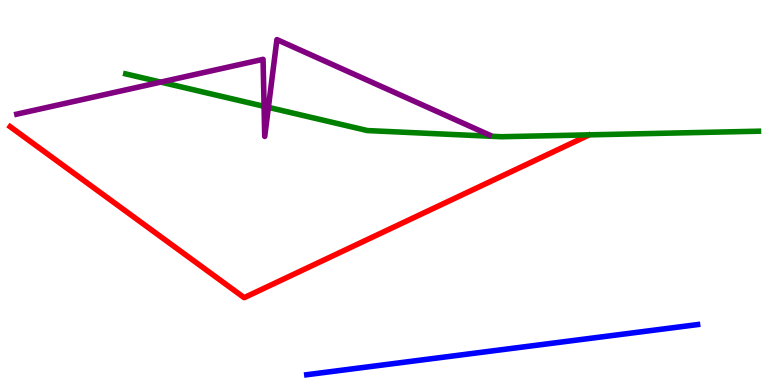[{'lines': ['blue', 'red'], 'intersections': []}, {'lines': ['green', 'red'], 'intersections': []}, {'lines': ['purple', 'red'], 'intersections': []}, {'lines': ['blue', 'green'], 'intersections': []}, {'lines': ['blue', 'purple'], 'intersections': []}, {'lines': ['green', 'purple'], 'intersections': [{'x': 2.07, 'y': 7.87}, {'x': 3.41, 'y': 7.24}, {'x': 3.46, 'y': 7.21}]}]